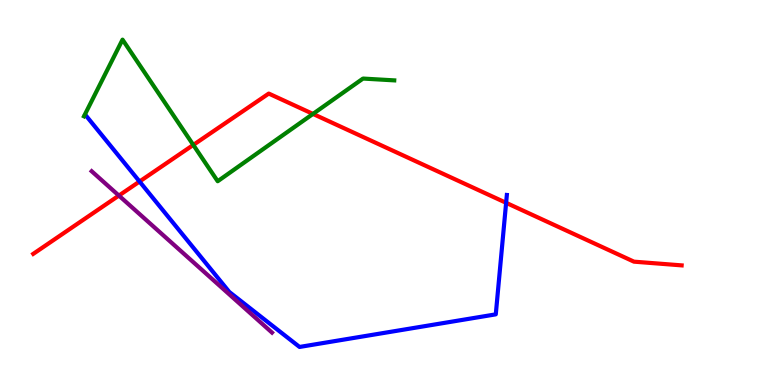[{'lines': ['blue', 'red'], 'intersections': [{'x': 1.8, 'y': 5.29}, {'x': 6.53, 'y': 4.73}]}, {'lines': ['green', 'red'], 'intersections': [{'x': 2.49, 'y': 6.24}, {'x': 4.04, 'y': 7.04}]}, {'lines': ['purple', 'red'], 'intersections': [{'x': 1.53, 'y': 4.92}]}, {'lines': ['blue', 'green'], 'intersections': []}, {'lines': ['blue', 'purple'], 'intersections': []}, {'lines': ['green', 'purple'], 'intersections': []}]